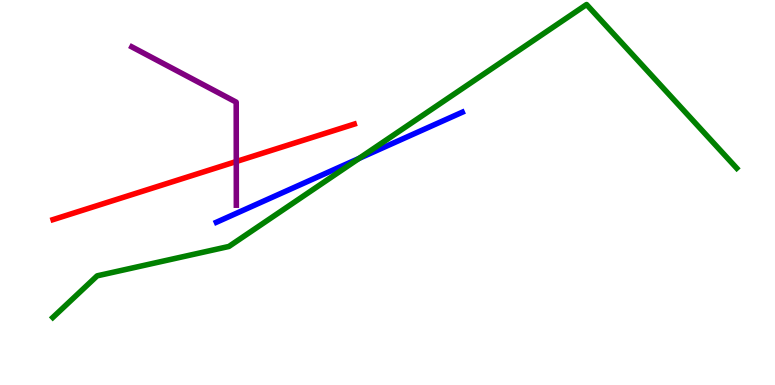[{'lines': ['blue', 'red'], 'intersections': []}, {'lines': ['green', 'red'], 'intersections': []}, {'lines': ['purple', 'red'], 'intersections': [{'x': 3.05, 'y': 5.8}]}, {'lines': ['blue', 'green'], 'intersections': [{'x': 4.63, 'y': 5.89}]}, {'lines': ['blue', 'purple'], 'intersections': []}, {'lines': ['green', 'purple'], 'intersections': []}]